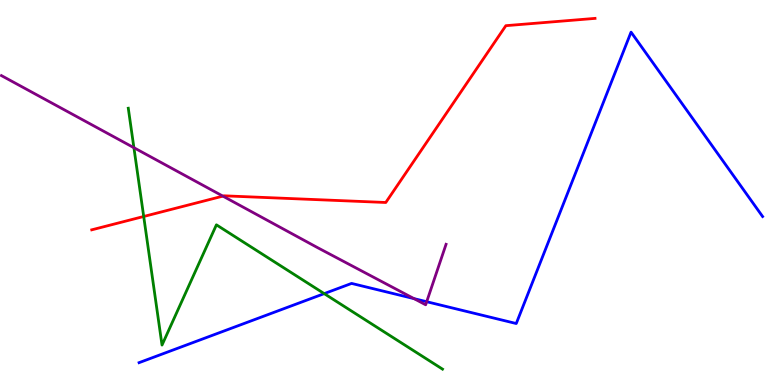[{'lines': ['blue', 'red'], 'intersections': []}, {'lines': ['green', 'red'], 'intersections': [{'x': 1.85, 'y': 4.38}]}, {'lines': ['purple', 'red'], 'intersections': [{'x': 2.88, 'y': 4.91}]}, {'lines': ['blue', 'green'], 'intersections': [{'x': 4.18, 'y': 2.37}]}, {'lines': ['blue', 'purple'], 'intersections': [{'x': 5.34, 'y': 2.24}, {'x': 5.51, 'y': 2.16}]}, {'lines': ['green', 'purple'], 'intersections': [{'x': 1.73, 'y': 6.16}]}]